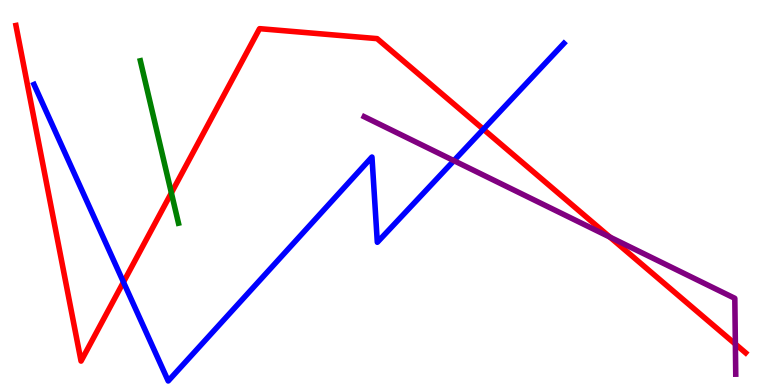[{'lines': ['blue', 'red'], 'intersections': [{'x': 1.59, 'y': 2.67}, {'x': 6.24, 'y': 6.64}]}, {'lines': ['green', 'red'], 'intersections': [{'x': 2.21, 'y': 4.99}]}, {'lines': ['purple', 'red'], 'intersections': [{'x': 7.87, 'y': 3.84}, {'x': 9.49, 'y': 1.06}]}, {'lines': ['blue', 'green'], 'intersections': []}, {'lines': ['blue', 'purple'], 'intersections': [{'x': 5.86, 'y': 5.83}]}, {'lines': ['green', 'purple'], 'intersections': []}]